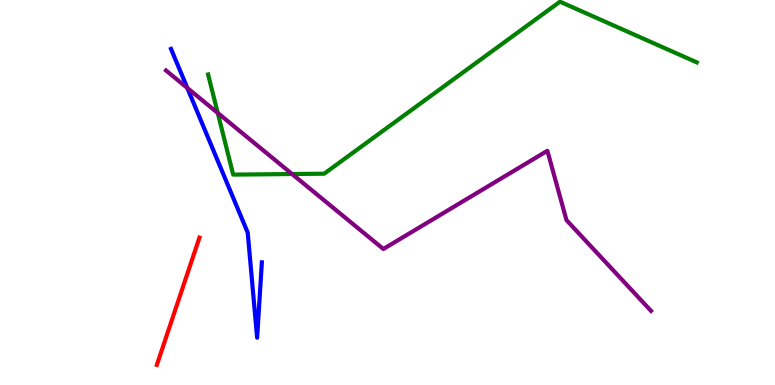[{'lines': ['blue', 'red'], 'intersections': []}, {'lines': ['green', 'red'], 'intersections': []}, {'lines': ['purple', 'red'], 'intersections': []}, {'lines': ['blue', 'green'], 'intersections': []}, {'lines': ['blue', 'purple'], 'intersections': [{'x': 2.42, 'y': 7.71}]}, {'lines': ['green', 'purple'], 'intersections': [{'x': 2.81, 'y': 7.07}, {'x': 3.77, 'y': 5.48}]}]